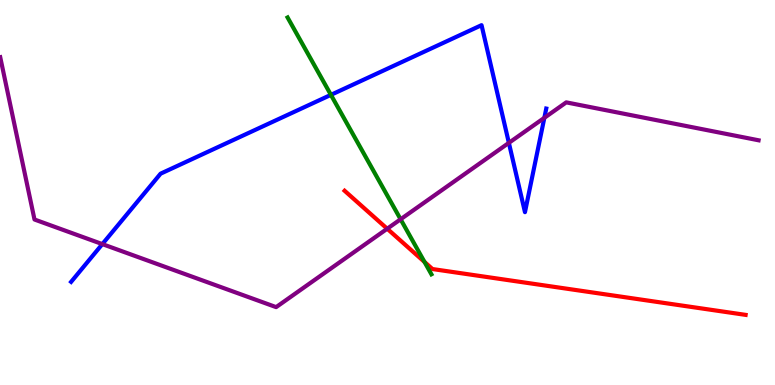[{'lines': ['blue', 'red'], 'intersections': []}, {'lines': ['green', 'red'], 'intersections': [{'x': 5.48, 'y': 3.2}]}, {'lines': ['purple', 'red'], 'intersections': [{'x': 5.0, 'y': 4.06}]}, {'lines': ['blue', 'green'], 'intersections': [{'x': 4.27, 'y': 7.54}]}, {'lines': ['blue', 'purple'], 'intersections': [{'x': 1.32, 'y': 3.66}, {'x': 6.57, 'y': 6.29}, {'x': 7.02, 'y': 6.94}]}, {'lines': ['green', 'purple'], 'intersections': [{'x': 5.17, 'y': 4.3}]}]